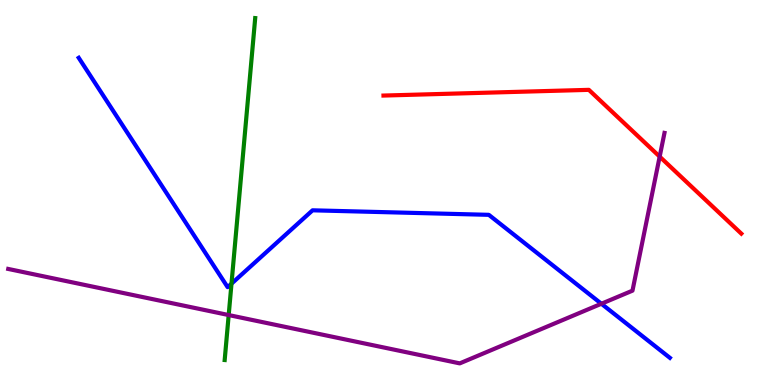[{'lines': ['blue', 'red'], 'intersections': []}, {'lines': ['green', 'red'], 'intersections': []}, {'lines': ['purple', 'red'], 'intersections': [{'x': 8.51, 'y': 5.93}]}, {'lines': ['blue', 'green'], 'intersections': [{'x': 2.99, 'y': 2.63}]}, {'lines': ['blue', 'purple'], 'intersections': [{'x': 7.76, 'y': 2.11}]}, {'lines': ['green', 'purple'], 'intersections': [{'x': 2.95, 'y': 1.82}]}]